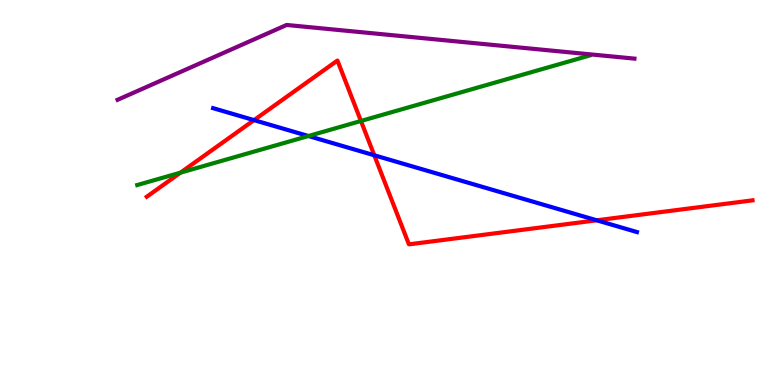[{'lines': ['blue', 'red'], 'intersections': [{'x': 3.28, 'y': 6.88}, {'x': 4.83, 'y': 5.97}, {'x': 7.7, 'y': 4.28}]}, {'lines': ['green', 'red'], 'intersections': [{'x': 2.33, 'y': 5.52}, {'x': 4.66, 'y': 6.86}]}, {'lines': ['purple', 'red'], 'intersections': []}, {'lines': ['blue', 'green'], 'intersections': [{'x': 3.98, 'y': 6.47}]}, {'lines': ['blue', 'purple'], 'intersections': []}, {'lines': ['green', 'purple'], 'intersections': []}]